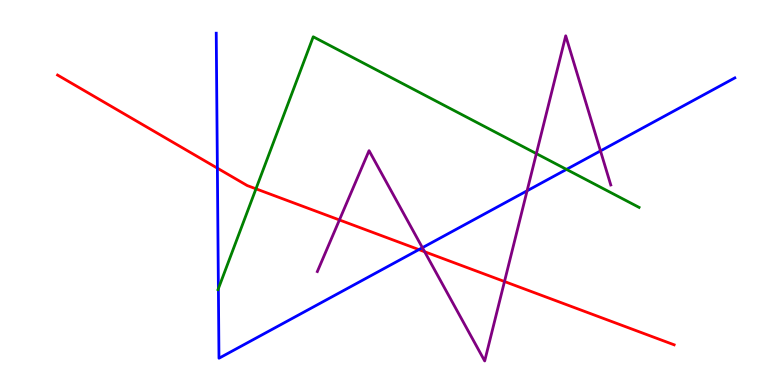[{'lines': ['blue', 'red'], 'intersections': [{'x': 2.8, 'y': 5.63}, {'x': 5.41, 'y': 3.52}]}, {'lines': ['green', 'red'], 'intersections': [{'x': 3.3, 'y': 5.1}]}, {'lines': ['purple', 'red'], 'intersections': [{'x': 4.38, 'y': 4.29}, {'x': 5.48, 'y': 3.46}, {'x': 6.51, 'y': 2.69}]}, {'lines': ['blue', 'green'], 'intersections': [{'x': 2.82, 'y': 2.5}, {'x': 7.31, 'y': 5.6}]}, {'lines': ['blue', 'purple'], 'intersections': [{'x': 5.45, 'y': 3.57}, {'x': 6.8, 'y': 5.04}, {'x': 7.75, 'y': 6.08}]}, {'lines': ['green', 'purple'], 'intersections': [{'x': 6.92, 'y': 6.01}]}]